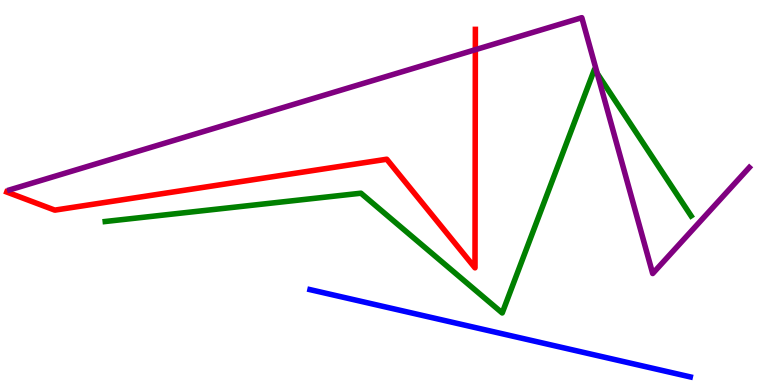[{'lines': ['blue', 'red'], 'intersections': []}, {'lines': ['green', 'red'], 'intersections': []}, {'lines': ['purple', 'red'], 'intersections': [{'x': 6.13, 'y': 8.71}]}, {'lines': ['blue', 'green'], 'intersections': []}, {'lines': ['blue', 'purple'], 'intersections': []}, {'lines': ['green', 'purple'], 'intersections': [{'x': 7.71, 'y': 8.09}]}]